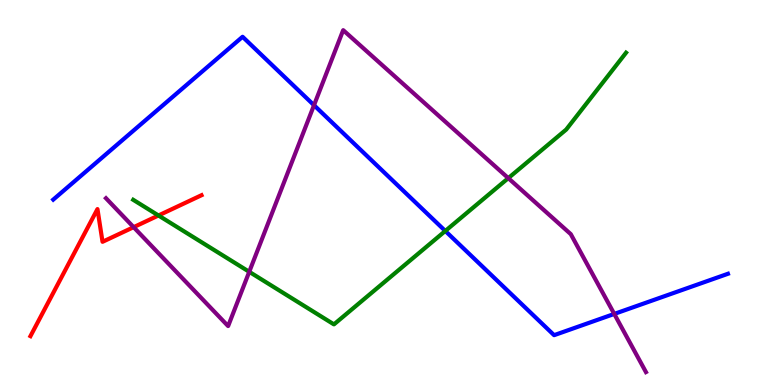[{'lines': ['blue', 'red'], 'intersections': []}, {'lines': ['green', 'red'], 'intersections': [{'x': 2.04, 'y': 4.4}]}, {'lines': ['purple', 'red'], 'intersections': [{'x': 1.72, 'y': 4.1}]}, {'lines': ['blue', 'green'], 'intersections': [{'x': 5.75, 'y': 4.0}]}, {'lines': ['blue', 'purple'], 'intersections': [{'x': 4.05, 'y': 7.27}, {'x': 7.93, 'y': 1.85}]}, {'lines': ['green', 'purple'], 'intersections': [{'x': 3.22, 'y': 2.94}, {'x': 6.56, 'y': 5.37}]}]